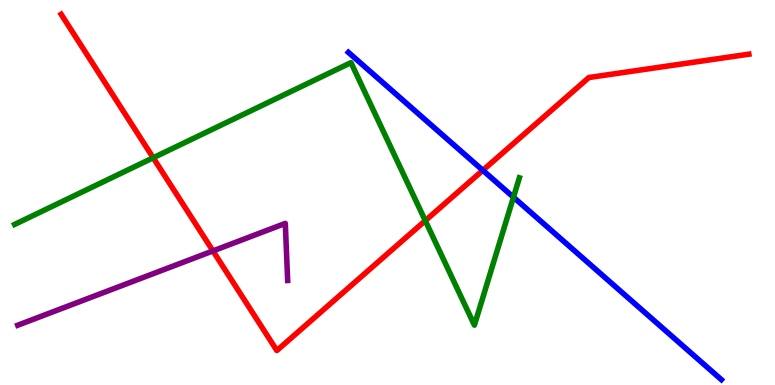[{'lines': ['blue', 'red'], 'intersections': [{'x': 6.23, 'y': 5.58}]}, {'lines': ['green', 'red'], 'intersections': [{'x': 1.98, 'y': 5.9}, {'x': 5.49, 'y': 4.27}]}, {'lines': ['purple', 'red'], 'intersections': [{'x': 2.75, 'y': 3.48}]}, {'lines': ['blue', 'green'], 'intersections': [{'x': 6.63, 'y': 4.88}]}, {'lines': ['blue', 'purple'], 'intersections': []}, {'lines': ['green', 'purple'], 'intersections': []}]